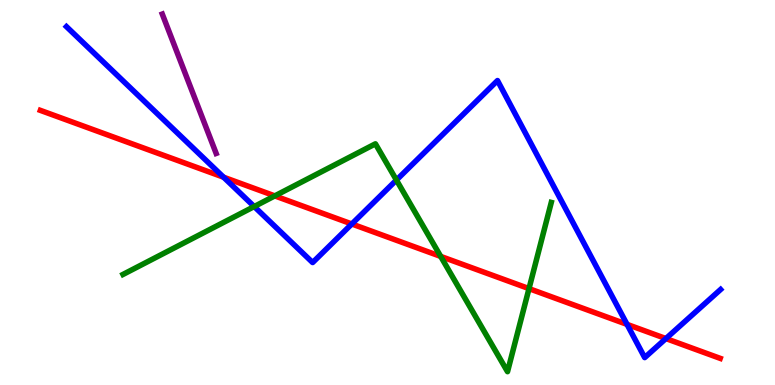[{'lines': ['blue', 'red'], 'intersections': [{'x': 2.89, 'y': 5.4}, {'x': 4.54, 'y': 4.18}, {'x': 8.09, 'y': 1.57}, {'x': 8.59, 'y': 1.21}]}, {'lines': ['green', 'red'], 'intersections': [{'x': 3.55, 'y': 4.91}, {'x': 5.69, 'y': 3.34}, {'x': 6.83, 'y': 2.5}]}, {'lines': ['purple', 'red'], 'intersections': []}, {'lines': ['blue', 'green'], 'intersections': [{'x': 3.28, 'y': 4.64}, {'x': 5.12, 'y': 5.32}]}, {'lines': ['blue', 'purple'], 'intersections': []}, {'lines': ['green', 'purple'], 'intersections': []}]